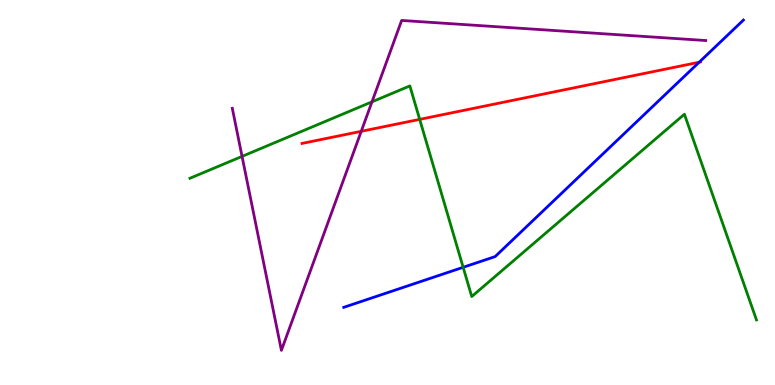[{'lines': ['blue', 'red'], 'intersections': [{'x': 9.02, 'y': 8.38}]}, {'lines': ['green', 'red'], 'intersections': [{'x': 5.42, 'y': 6.9}]}, {'lines': ['purple', 'red'], 'intersections': [{'x': 4.66, 'y': 6.59}]}, {'lines': ['blue', 'green'], 'intersections': [{'x': 5.98, 'y': 3.06}]}, {'lines': ['blue', 'purple'], 'intersections': []}, {'lines': ['green', 'purple'], 'intersections': [{'x': 3.12, 'y': 5.94}, {'x': 4.8, 'y': 7.36}]}]